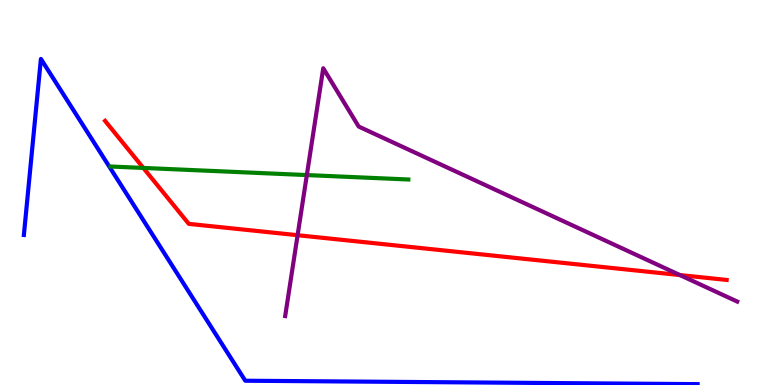[{'lines': ['blue', 'red'], 'intersections': []}, {'lines': ['green', 'red'], 'intersections': [{'x': 1.85, 'y': 5.64}]}, {'lines': ['purple', 'red'], 'intersections': [{'x': 3.84, 'y': 3.89}, {'x': 8.77, 'y': 2.86}]}, {'lines': ['blue', 'green'], 'intersections': []}, {'lines': ['blue', 'purple'], 'intersections': []}, {'lines': ['green', 'purple'], 'intersections': [{'x': 3.96, 'y': 5.45}]}]